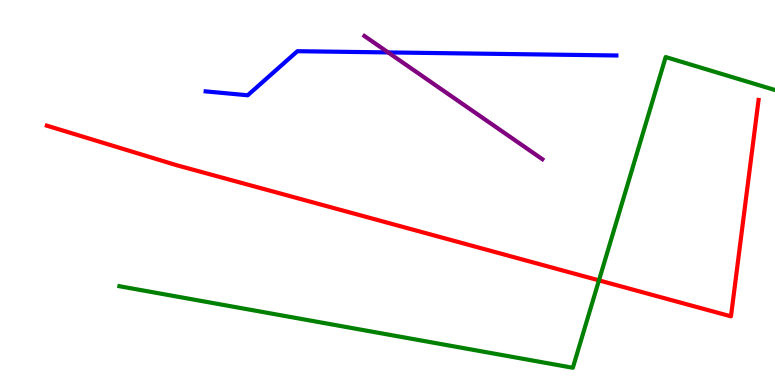[{'lines': ['blue', 'red'], 'intersections': []}, {'lines': ['green', 'red'], 'intersections': [{'x': 7.73, 'y': 2.72}]}, {'lines': ['purple', 'red'], 'intersections': []}, {'lines': ['blue', 'green'], 'intersections': []}, {'lines': ['blue', 'purple'], 'intersections': [{'x': 5.01, 'y': 8.64}]}, {'lines': ['green', 'purple'], 'intersections': []}]